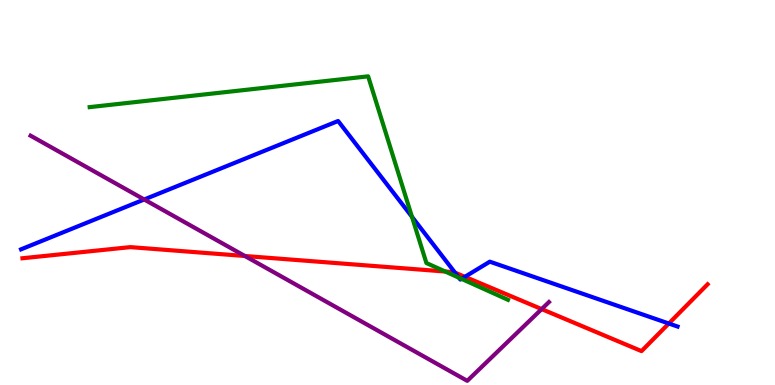[{'lines': ['blue', 'red'], 'intersections': [{'x': 5.87, 'y': 2.92}, {'x': 6.0, 'y': 2.81}, {'x': 8.63, 'y': 1.6}]}, {'lines': ['green', 'red'], 'intersections': [{'x': 5.74, 'y': 2.95}]}, {'lines': ['purple', 'red'], 'intersections': [{'x': 3.16, 'y': 3.35}, {'x': 6.99, 'y': 1.97}]}, {'lines': ['blue', 'green'], 'intersections': [{'x': 5.32, 'y': 4.37}, {'x': 5.92, 'y': 2.79}, {'x': 5.95, 'y': 2.76}]}, {'lines': ['blue', 'purple'], 'intersections': [{'x': 1.86, 'y': 4.82}]}, {'lines': ['green', 'purple'], 'intersections': []}]